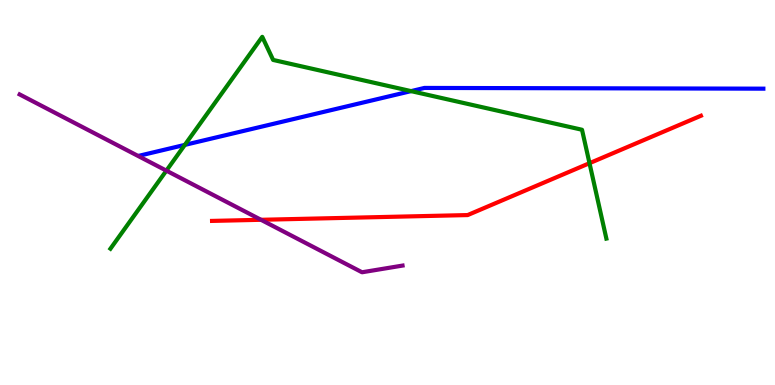[{'lines': ['blue', 'red'], 'intersections': []}, {'lines': ['green', 'red'], 'intersections': [{'x': 7.61, 'y': 5.76}]}, {'lines': ['purple', 'red'], 'intersections': [{'x': 3.37, 'y': 4.29}]}, {'lines': ['blue', 'green'], 'intersections': [{'x': 2.38, 'y': 6.24}, {'x': 5.3, 'y': 7.63}]}, {'lines': ['blue', 'purple'], 'intersections': []}, {'lines': ['green', 'purple'], 'intersections': [{'x': 2.15, 'y': 5.57}]}]